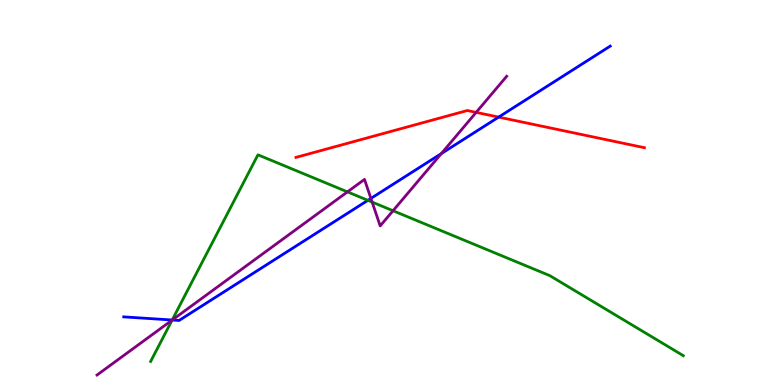[{'lines': ['blue', 'red'], 'intersections': [{'x': 6.43, 'y': 6.96}]}, {'lines': ['green', 'red'], 'intersections': []}, {'lines': ['purple', 'red'], 'intersections': [{'x': 6.14, 'y': 7.08}]}, {'lines': ['blue', 'green'], 'intersections': [{'x': 2.22, 'y': 1.69}, {'x': 4.75, 'y': 4.8}]}, {'lines': ['blue', 'purple'], 'intersections': [{'x': 2.22, 'y': 1.69}, {'x': 4.79, 'y': 4.85}, {'x': 5.69, 'y': 6.01}]}, {'lines': ['green', 'purple'], 'intersections': [{'x': 2.22, 'y': 1.69}, {'x': 4.48, 'y': 5.02}, {'x': 4.8, 'y': 4.75}, {'x': 5.07, 'y': 4.53}]}]